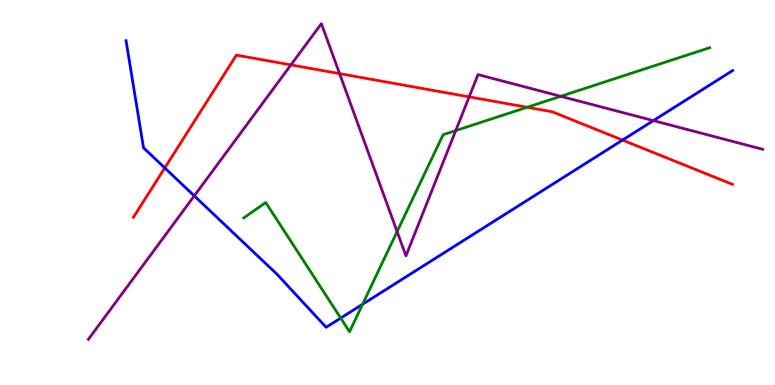[{'lines': ['blue', 'red'], 'intersections': [{'x': 2.13, 'y': 5.64}, {'x': 8.03, 'y': 6.36}]}, {'lines': ['green', 'red'], 'intersections': [{'x': 6.8, 'y': 7.21}]}, {'lines': ['purple', 'red'], 'intersections': [{'x': 3.75, 'y': 8.31}, {'x': 4.38, 'y': 8.09}, {'x': 6.05, 'y': 7.48}]}, {'lines': ['blue', 'green'], 'intersections': [{'x': 4.4, 'y': 1.74}, {'x': 4.68, 'y': 2.1}]}, {'lines': ['blue', 'purple'], 'intersections': [{'x': 2.51, 'y': 4.91}, {'x': 8.43, 'y': 6.87}]}, {'lines': ['green', 'purple'], 'intersections': [{'x': 5.12, 'y': 3.98}, {'x': 5.88, 'y': 6.61}, {'x': 7.24, 'y': 7.5}]}]